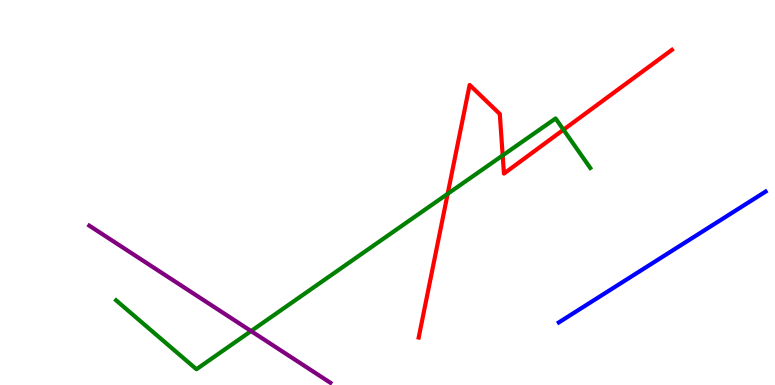[{'lines': ['blue', 'red'], 'intersections': []}, {'lines': ['green', 'red'], 'intersections': [{'x': 5.78, 'y': 4.97}, {'x': 6.49, 'y': 5.96}, {'x': 7.27, 'y': 6.63}]}, {'lines': ['purple', 'red'], 'intersections': []}, {'lines': ['blue', 'green'], 'intersections': []}, {'lines': ['blue', 'purple'], 'intersections': []}, {'lines': ['green', 'purple'], 'intersections': [{'x': 3.24, 'y': 1.4}]}]